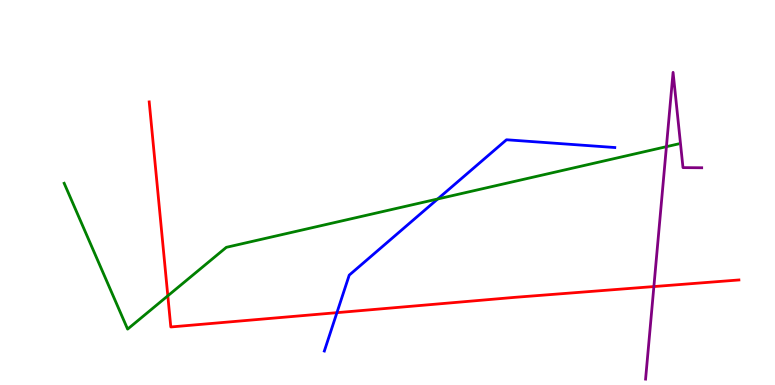[{'lines': ['blue', 'red'], 'intersections': [{'x': 4.35, 'y': 1.88}]}, {'lines': ['green', 'red'], 'intersections': [{'x': 2.17, 'y': 2.32}]}, {'lines': ['purple', 'red'], 'intersections': [{'x': 8.44, 'y': 2.56}]}, {'lines': ['blue', 'green'], 'intersections': [{'x': 5.65, 'y': 4.83}]}, {'lines': ['blue', 'purple'], 'intersections': []}, {'lines': ['green', 'purple'], 'intersections': [{'x': 8.6, 'y': 6.19}]}]